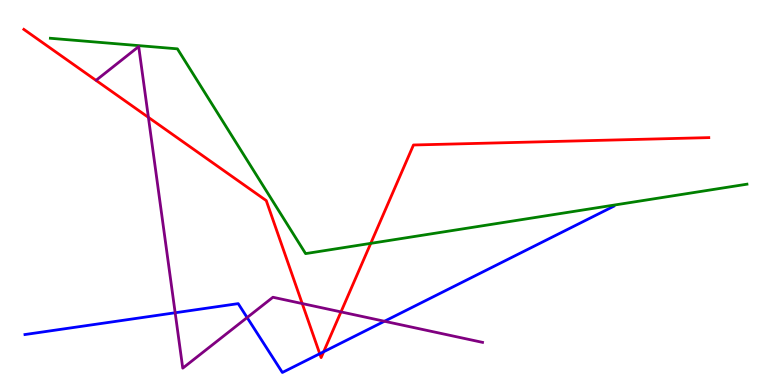[{'lines': ['blue', 'red'], 'intersections': [{'x': 4.13, 'y': 0.812}, {'x': 4.18, 'y': 0.864}]}, {'lines': ['green', 'red'], 'intersections': [{'x': 4.78, 'y': 3.68}]}, {'lines': ['purple', 'red'], 'intersections': [{'x': 1.91, 'y': 6.95}, {'x': 3.9, 'y': 2.12}, {'x': 4.4, 'y': 1.9}]}, {'lines': ['blue', 'green'], 'intersections': []}, {'lines': ['blue', 'purple'], 'intersections': [{'x': 2.26, 'y': 1.88}, {'x': 3.19, 'y': 1.75}, {'x': 4.96, 'y': 1.66}]}, {'lines': ['green', 'purple'], 'intersections': []}]